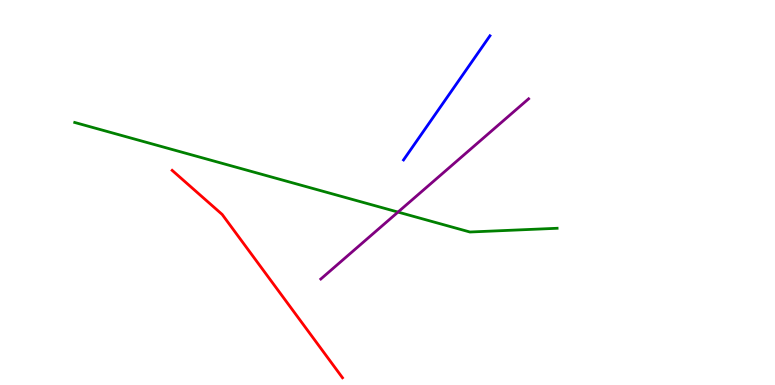[{'lines': ['blue', 'red'], 'intersections': []}, {'lines': ['green', 'red'], 'intersections': []}, {'lines': ['purple', 'red'], 'intersections': []}, {'lines': ['blue', 'green'], 'intersections': []}, {'lines': ['blue', 'purple'], 'intersections': []}, {'lines': ['green', 'purple'], 'intersections': [{'x': 5.14, 'y': 4.49}]}]